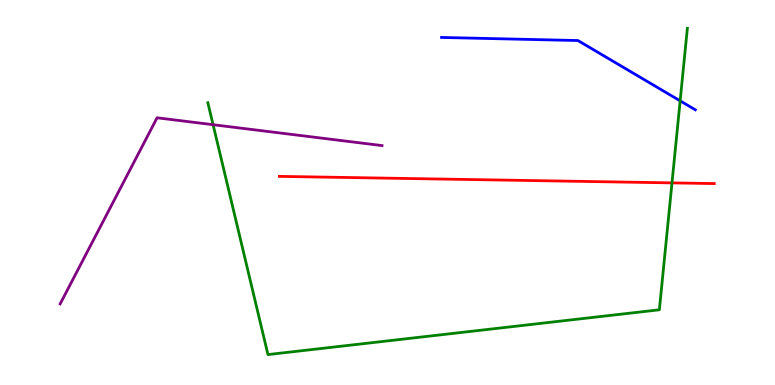[{'lines': ['blue', 'red'], 'intersections': []}, {'lines': ['green', 'red'], 'intersections': [{'x': 8.67, 'y': 5.25}]}, {'lines': ['purple', 'red'], 'intersections': []}, {'lines': ['blue', 'green'], 'intersections': [{'x': 8.78, 'y': 7.38}]}, {'lines': ['blue', 'purple'], 'intersections': []}, {'lines': ['green', 'purple'], 'intersections': [{'x': 2.75, 'y': 6.76}]}]